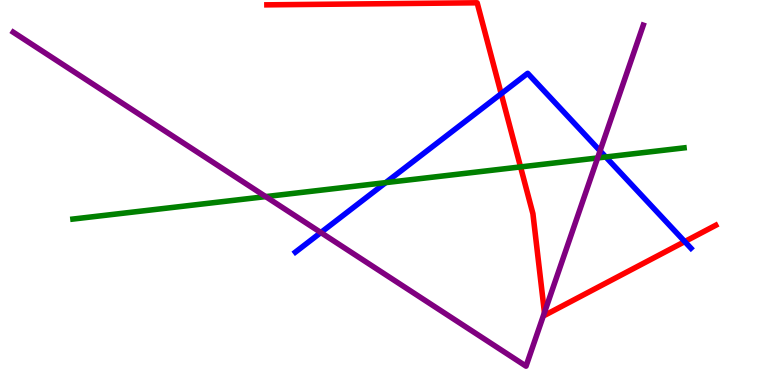[{'lines': ['blue', 'red'], 'intersections': [{'x': 6.47, 'y': 7.57}, {'x': 8.84, 'y': 3.72}]}, {'lines': ['green', 'red'], 'intersections': [{'x': 6.72, 'y': 5.66}]}, {'lines': ['purple', 'red'], 'intersections': [{'x': 7.03, 'y': 1.88}]}, {'lines': ['blue', 'green'], 'intersections': [{'x': 4.98, 'y': 5.26}, {'x': 7.82, 'y': 5.92}]}, {'lines': ['blue', 'purple'], 'intersections': [{'x': 4.14, 'y': 3.96}, {'x': 7.74, 'y': 6.08}]}, {'lines': ['green', 'purple'], 'intersections': [{'x': 3.43, 'y': 4.89}, {'x': 7.71, 'y': 5.9}]}]